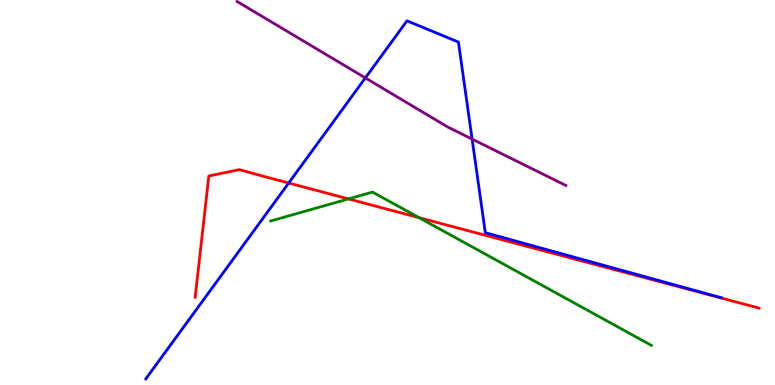[{'lines': ['blue', 'red'], 'intersections': [{'x': 3.73, 'y': 5.25}]}, {'lines': ['green', 'red'], 'intersections': [{'x': 4.5, 'y': 4.83}, {'x': 5.41, 'y': 4.35}]}, {'lines': ['purple', 'red'], 'intersections': []}, {'lines': ['blue', 'green'], 'intersections': []}, {'lines': ['blue', 'purple'], 'intersections': [{'x': 4.71, 'y': 7.98}, {'x': 6.09, 'y': 6.39}]}, {'lines': ['green', 'purple'], 'intersections': []}]